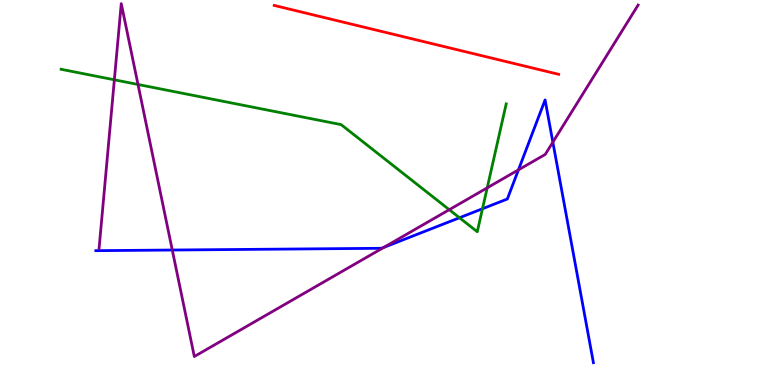[{'lines': ['blue', 'red'], 'intersections': []}, {'lines': ['green', 'red'], 'intersections': []}, {'lines': ['purple', 'red'], 'intersections': []}, {'lines': ['blue', 'green'], 'intersections': [{'x': 5.93, 'y': 4.34}, {'x': 6.23, 'y': 4.58}]}, {'lines': ['blue', 'purple'], 'intersections': [{'x': 2.22, 'y': 3.51}, {'x': 4.95, 'y': 3.57}, {'x': 6.69, 'y': 5.59}, {'x': 7.13, 'y': 6.31}]}, {'lines': ['green', 'purple'], 'intersections': [{'x': 1.48, 'y': 7.93}, {'x': 1.78, 'y': 7.81}, {'x': 5.8, 'y': 4.55}, {'x': 6.29, 'y': 5.12}]}]